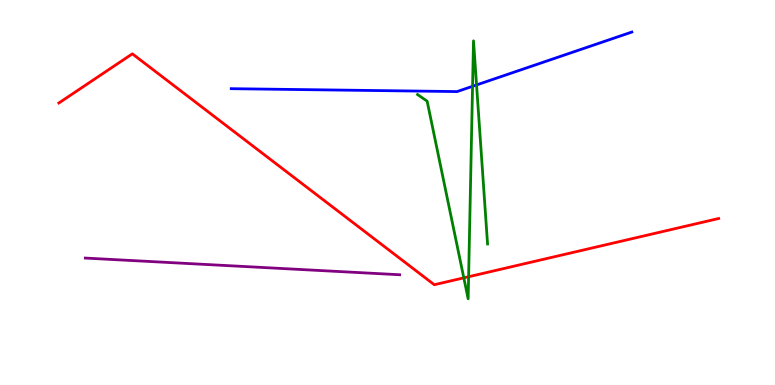[{'lines': ['blue', 'red'], 'intersections': []}, {'lines': ['green', 'red'], 'intersections': [{'x': 5.98, 'y': 2.78}, {'x': 6.05, 'y': 2.81}]}, {'lines': ['purple', 'red'], 'intersections': []}, {'lines': ['blue', 'green'], 'intersections': [{'x': 6.1, 'y': 7.76}, {'x': 6.15, 'y': 7.79}]}, {'lines': ['blue', 'purple'], 'intersections': []}, {'lines': ['green', 'purple'], 'intersections': []}]